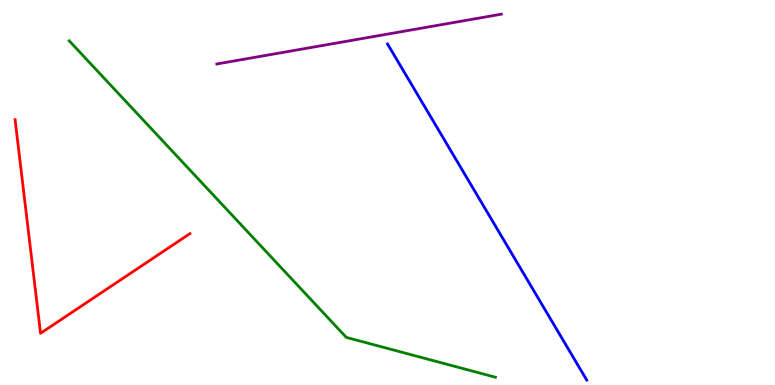[{'lines': ['blue', 'red'], 'intersections': []}, {'lines': ['green', 'red'], 'intersections': []}, {'lines': ['purple', 'red'], 'intersections': []}, {'lines': ['blue', 'green'], 'intersections': []}, {'lines': ['blue', 'purple'], 'intersections': []}, {'lines': ['green', 'purple'], 'intersections': []}]